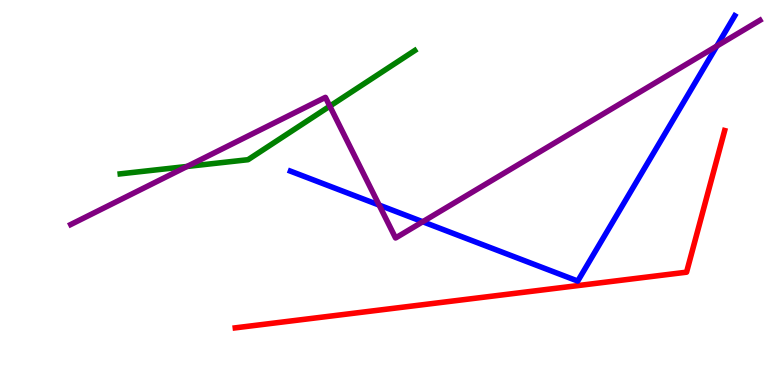[{'lines': ['blue', 'red'], 'intersections': []}, {'lines': ['green', 'red'], 'intersections': []}, {'lines': ['purple', 'red'], 'intersections': []}, {'lines': ['blue', 'green'], 'intersections': []}, {'lines': ['blue', 'purple'], 'intersections': [{'x': 4.89, 'y': 4.67}, {'x': 5.45, 'y': 4.24}, {'x': 9.25, 'y': 8.8}]}, {'lines': ['green', 'purple'], 'intersections': [{'x': 2.41, 'y': 5.68}, {'x': 4.26, 'y': 7.24}]}]